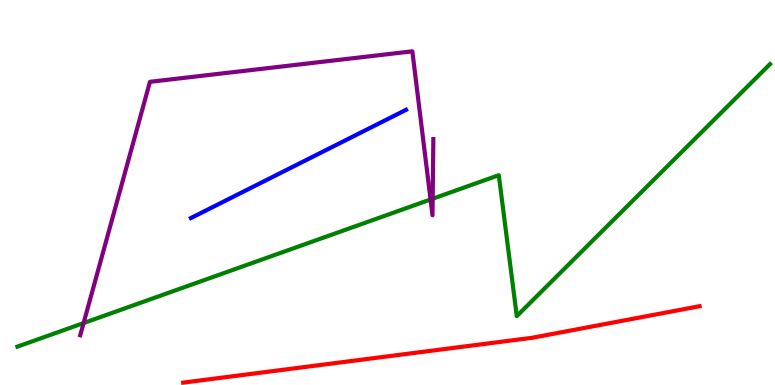[{'lines': ['blue', 'red'], 'intersections': []}, {'lines': ['green', 'red'], 'intersections': []}, {'lines': ['purple', 'red'], 'intersections': []}, {'lines': ['blue', 'green'], 'intersections': []}, {'lines': ['blue', 'purple'], 'intersections': []}, {'lines': ['green', 'purple'], 'intersections': [{'x': 1.08, 'y': 1.61}, {'x': 5.56, 'y': 4.82}, {'x': 5.58, 'y': 4.84}]}]